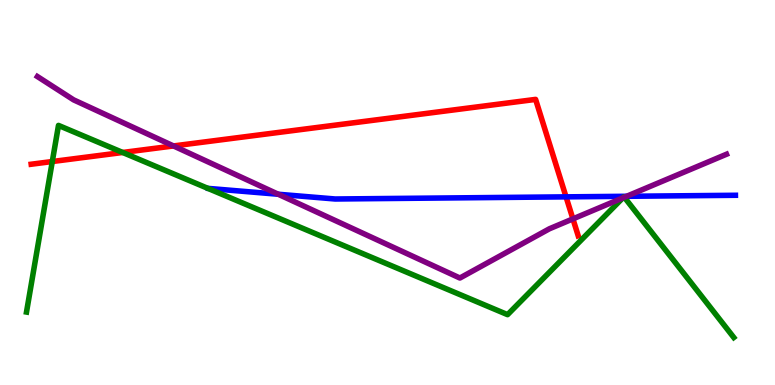[{'lines': ['blue', 'red'], 'intersections': [{'x': 7.3, 'y': 4.89}]}, {'lines': ['green', 'red'], 'intersections': [{'x': 0.675, 'y': 5.8}, {'x': 1.58, 'y': 6.04}]}, {'lines': ['purple', 'red'], 'intersections': [{'x': 2.24, 'y': 6.21}, {'x': 7.39, 'y': 4.31}]}, {'lines': ['blue', 'green'], 'intersections': []}, {'lines': ['blue', 'purple'], 'intersections': [{'x': 3.59, 'y': 4.95}, {'x': 8.09, 'y': 4.9}]}, {'lines': ['green', 'purple'], 'intersections': [{'x': 8.04, 'y': 4.86}, {'x': 8.06, 'y': 4.88}]}]